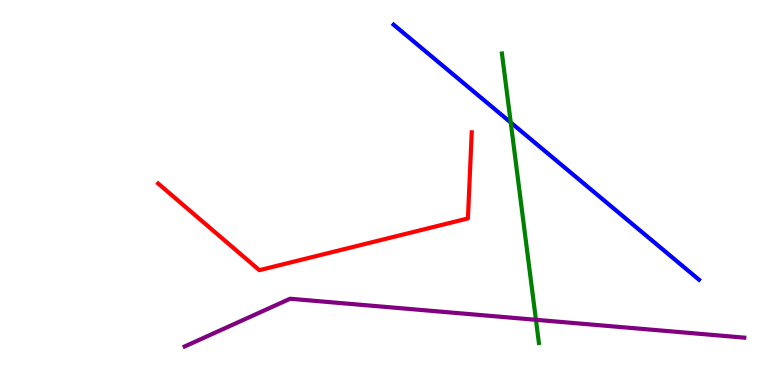[{'lines': ['blue', 'red'], 'intersections': []}, {'lines': ['green', 'red'], 'intersections': []}, {'lines': ['purple', 'red'], 'intersections': []}, {'lines': ['blue', 'green'], 'intersections': [{'x': 6.59, 'y': 6.82}]}, {'lines': ['blue', 'purple'], 'intersections': []}, {'lines': ['green', 'purple'], 'intersections': [{'x': 6.92, 'y': 1.69}]}]